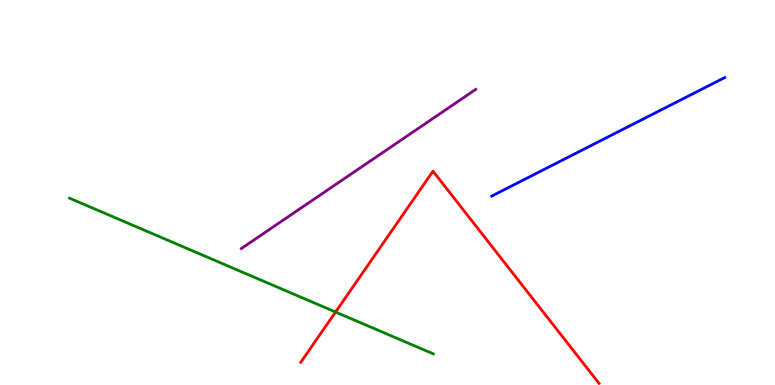[{'lines': ['blue', 'red'], 'intersections': []}, {'lines': ['green', 'red'], 'intersections': [{'x': 4.33, 'y': 1.9}]}, {'lines': ['purple', 'red'], 'intersections': []}, {'lines': ['blue', 'green'], 'intersections': []}, {'lines': ['blue', 'purple'], 'intersections': []}, {'lines': ['green', 'purple'], 'intersections': []}]